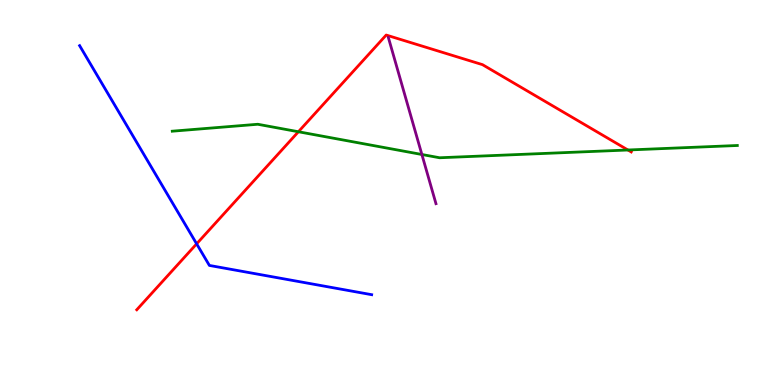[{'lines': ['blue', 'red'], 'intersections': [{'x': 2.54, 'y': 3.67}]}, {'lines': ['green', 'red'], 'intersections': [{'x': 3.85, 'y': 6.58}, {'x': 8.1, 'y': 6.1}]}, {'lines': ['purple', 'red'], 'intersections': []}, {'lines': ['blue', 'green'], 'intersections': []}, {'lines': ['blue', 'purple'], 'intersections': []}, {'lines': ['green', 'purple'], 'intersections': [{'x': 5.44, 'y': 5.99}]}]